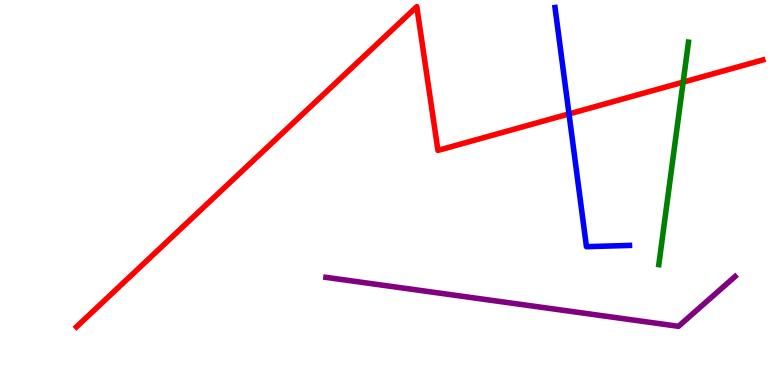[{'lines': ['blue', 'red'], 'intersections': [{'x': 7.34, 'y': 7.04}]}, {'lines': ['green', 'red'], 'intersections': [{'x': 8.81, 'y': 7.87}]}, {'lines': ['purple', 'red'], 'intersections': []}, {'lines': ['blue', 'green'], 'intersections': []}, {'lines': ['blue', 'purple'], 'intersections': []}, {'lines': ['green', 'purple'], 'intersections': []}]